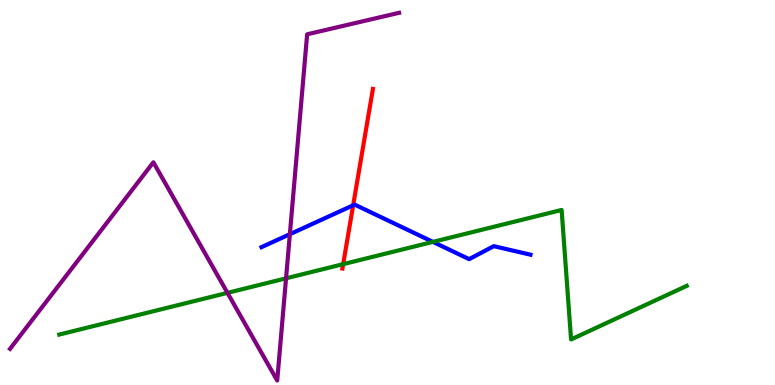[{'lines': ['blue', 'red'], 'intersections': [{'x': 4.56, 'y': 4.67}]}, {'lines': ['green', 'red'], 'intersections': [{'x': 4.43, 'y': 3.14}]}, {'lines': ['purple', 'red'], 'intersections': []}, {'lines': ['blue', 'green'], 'intersections': [{'x': 5.59, 'y': 3.72}]}, {'lines': ['blue', 'purple'], 'intersections': [{'x': 3.74, 'y': 3.92}]}, {'lines': ['green', 'purple'], 'intersections': [{'x': 2.94, 'y': 2.39}, {'x': 3.69, 'y': 2.77}]}]